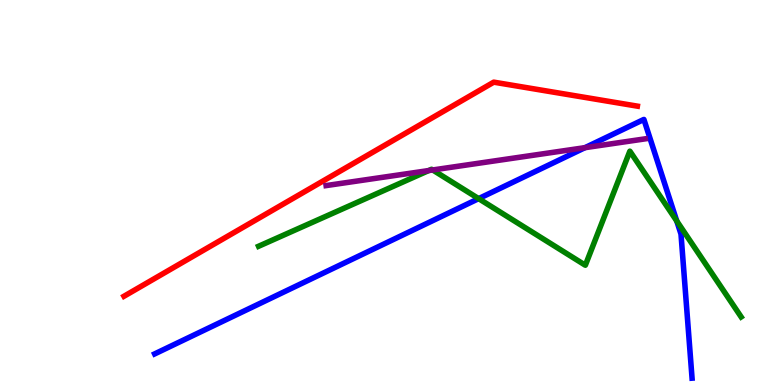[{'lines': ['blue', 'red'], 'intersections': []}, {'lines': ['green', 'red'], 'intersections': []}, {'lines': ['purple', 'red'], 'intersections': []}, {'lines': ['blue', 'green'], 'intersections': [{'x': 6.18, 'y': 4.84}, {'x': 8.73, 'y': 4.26}]}, {'lines': ['blue', 'purple'], 'intersections': [{'x': 7.55, 'y': 6.16}]}, {'lines': ['green', 'purple'], 'intersections': [{'x': 5.53, 'y': 5.57}, {'x': 5.58, 'y': 5.59}]}]